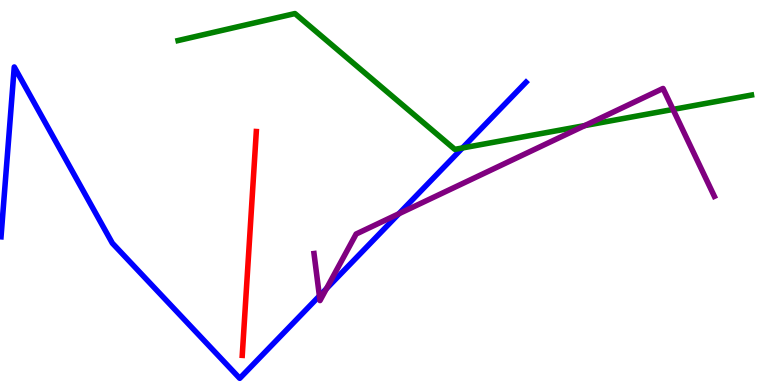[{'lines': ['blue', 'red'], 'intersections': []}, {'lines': ['green', 'red'], 'intersections': []}, {'lines': ['purple', 'red'], 'intersections': []}, {'lines': ['blue', 'green'], 'intersections': [{'x': 5.97, 'y': 6.16}]}, {'lines': ['blue', 'purple'], 'intersections': [{'x': 4.12, 'y': 2.31}, {'x': 4.21, 'y': 2.5}, {'x': 5.15, 'y': 4.45}]}, {'lines': ['green', 'purple'], 'intersections': [{'x': 7.55, 'y': 6.74}, {'x': 8.68, 'y': 7.16}]}]